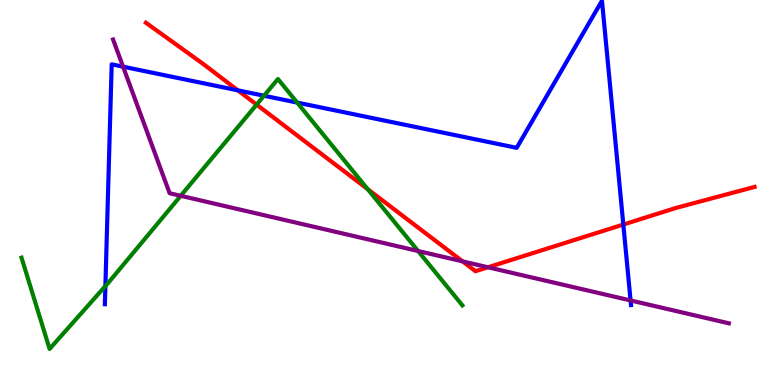[{'lines': ['blue', 'red'], 'intersections': [{'x': 3.07, 'y': 7.65}, {'x': 8.04, 'y': 4.17}]}, {'lines': ['green', 'red'], 'intersections': [{'x': 3.31, 'y': 7.28}, {'x': 4.74, 'y': 5.09}]}, {'lines': ['purple', 'red'], 'intersections': [{'x': 5.97, 'y': 3.21}, {'x': 6.3, 'y': 3.06}]}, {'lines': ['blue', 'green'], 'intersections': [{'x': 1.36, 'y': 2.57}, {'x': 3.41, 'y': 7.51}, {'x': 3.83, 'y': 7.34}]}, {'lines': ['blue', 'purple'], 'intersections': [{'x': 1.59, 'y': 8.27}, {'x': 8.14, 'y': 2.2}]}, {'lines': ['green', 'purple'], 'intersections': [{'x': 2.33, 'y': 4.91}, {'x': 5.39, 'y': 3.48}]}]